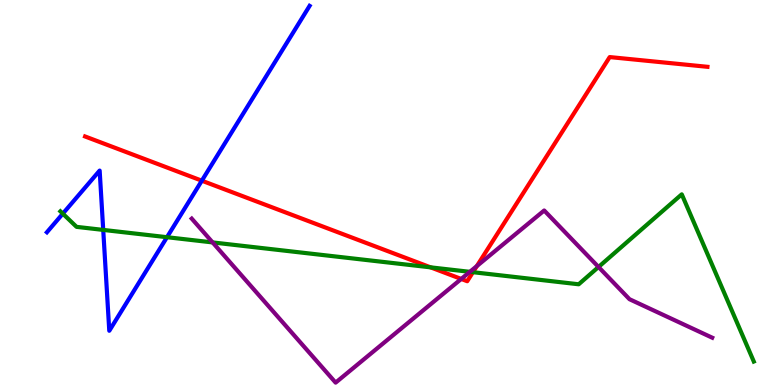[{'lines': ['blue', 'red'], 'intersections': [{'x': 2.6, 'y': 5.31}]}, {'lines': ['green', 'red'], 'intersections': [{'x': 5.56, 'y': 3.06}, {'x': 6.1, 'y': 2.93}]}, {'lines': ['purple', 'red'], 'intersections': [{'x': 5.95, 'y': 2.75}, {'x': 6.15, 'y': 3.09}]}, {'lines': ['blue', 'green'], 'intersections': [{'x': 0.811, 'y': 4.45}, {'x': 1.33, 'y': 4.03}, {'x': 2.15, 'y': 3.84}]}, {'lines': ['blue', 'purple'], 'intersections': []}, {'lines': ['green', 'purple'], 'intersections': [{'x': 2.74, 'y': 3.7}, {'x': 6.06, 'y': 2.94}, {'x': 7.72, 'y': 3.07}]}]